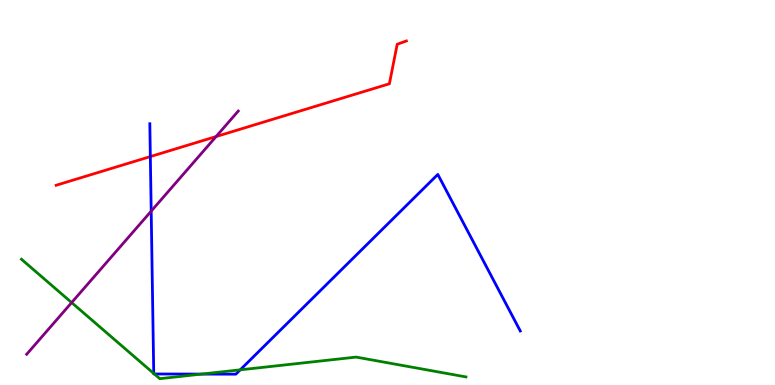[{'lines': ['blue', 'red'], 'intersections': [{'x': 1.94, 'y': 5.93}]}, {'lines': ['green', 'red'], 'intersections': []}, {'lines': ['purple', 'red'], 'intersections': [{'x': 2.79, 'y': 6.45}]}, {'lines': ['blue', 'green'], 'intersections': [{'x': 1.98, 'y': 0.3}, {'x': 1.99, 'y': 0.286}, {'x': 2.6, 'y': 0.283}, {'x': 3.1, 'y': 0.394}]}, {'lines': ['blue', 'purple'], 'intersections': [{'x': 1.95, 'y': 4.52}]}, {'lines': ['green', 'purple'], 'intersections': [{'x': 0.925, 'y': 2.14}]}]